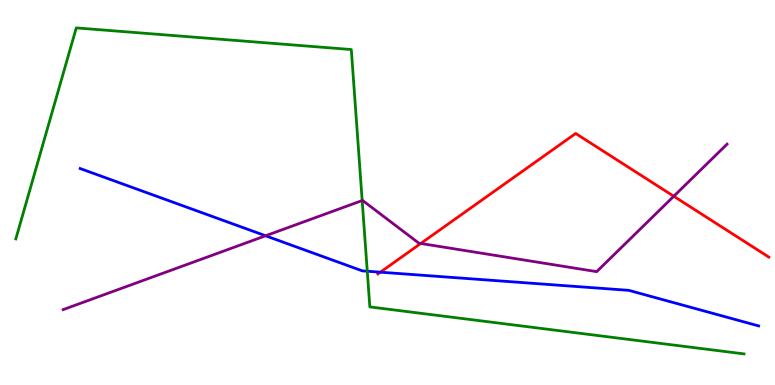[{'lines': ['blue', 'red'], 'intersections': [{'x': 4.91, 'y': 2.93}]}, {'lines': ['green', 'red'], 'intersections': []}, {'lines': ['purple', 'red'], 'intersections': [{'x': 5.43, 'y': 3.68}, {'x': 8.69, 'y': 4.9}]}, {'lines': ['blue', 'green'], 'intersections': [{'x': 4.74, 'y': 2.96}]}, {'lines': ['blue', 'purple'], 'intersections': [{'x': 3.43, 'y': 3.88}]}, {'lines': ['green', 'purple'], 'intersections': [{'x': 4.67, 'y': 4.79}]}]